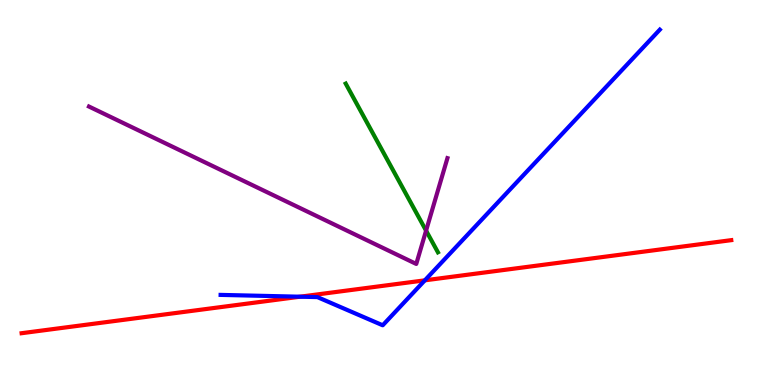[{'lines': ['blue', 'red'], 'intersections': [{'x': 3.87, 'y': 2.29}, {'x': 5.48, 'y': 2.72}]}, {'lines': ['green', 'red'], 'intersections': []}, {'lines': ['purple', 'red'], 'intersections': []}, {'lines': ['blue', 'green'], 'intersections': []}, {'lines': ['blue', 'purple'], 'intersections': []}, {'lines': ['green', 'purple'], 'intersections': [{'x': 5.5, 'y': 4.01}]}]